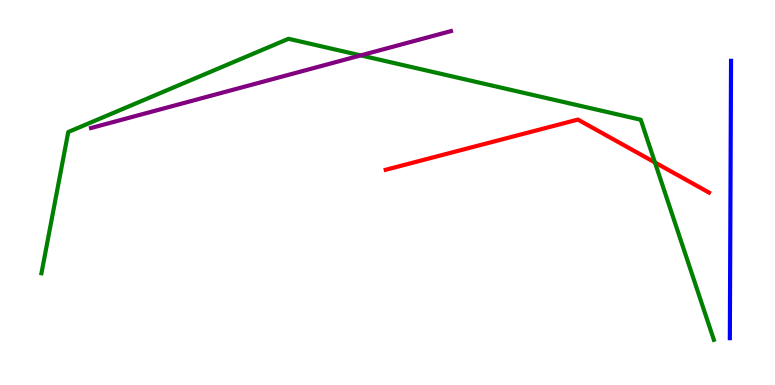[{'lines': ['blue', 'red'], 'intersections': []}, {'lines': ['green', 'red'], 'intersections': [{'x': 8.45, 'y': 5.78}]}, {'lines': ['purple', 'red'], 'intersections': []}, {'lines': ['blue', 'green'], 'intersections': []}, {'lines': ['blue', 'purple'], 'intersections': []}, {'lines': ['green', 'purple'], 'intersections': [{'x': 4.65, 'y': 8.56}]}]